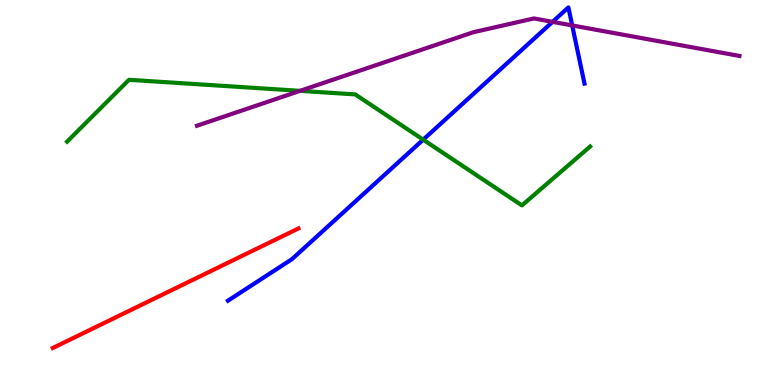[{'lines': ['blue', 'red'], 'intersections': []}, {'lines': ['green', 'red'], 'intersections': []}, {'lines': ['purple', 'red'], 'intersections': []}, {'lines': ['blue', 'green'], 'intersections': [{'x': 5.46, 'y': 6.37}]}, {'lines': ['blue', 'purple'], 'intersections': [{'x': 7.13, 'y': 9.43}, {'x': 7.38, 'y': 9.34}]}, {'lines': ['green', 'purple'], 'intersections': [{'x': 3.87, 'y': 7.64}]}]